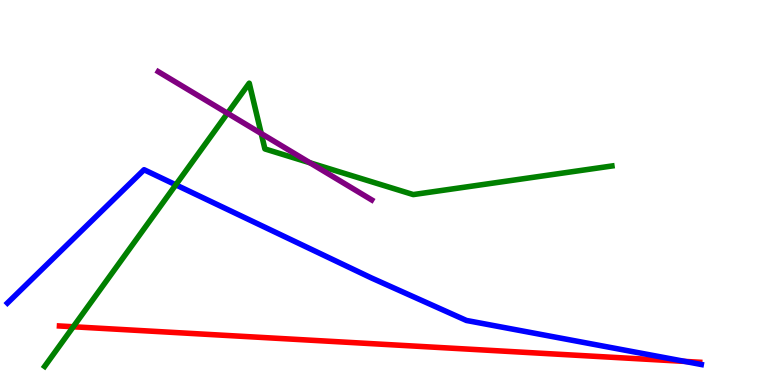[{'lines': ['blue', 'red'], 'intersections': [{'x': 8.84, 'y': 0.613}]}, {'lines': ['green', 'red'], 'intersections': [{'x': 0.946, 'y': 1.51}]}, {'lines': ['purple', 'red'], 'intersections': []}, {'lines': ['blue', 'green'], 'intersections': [{'x': 2.27, 'y': 5.2}]}, {'lines': ['blue', 'purple'], 'intersections': []}, {'lines': ['green', 'purple'], 'intersections': [{'x': 2.94, 'y': 7.06}, {'x': 3.37, 'y': 6.53}, {'x': 4.0, 'y': 5.77}]}]